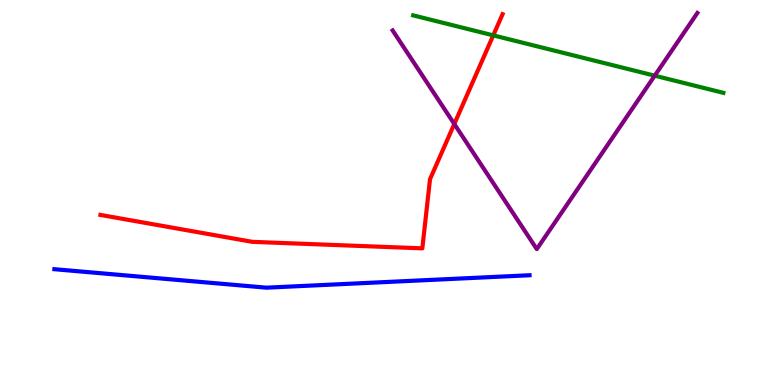[{'lines': ['blue', 'red'], 'intersections': []}, {'lines': ['green', 'red'], 'intersections': [{'x': 6.36, 'y': 9.08}]}, {'lines': ['purple', 'red'], 'intersections': [{'x': 5.86, 'y': 6.78}]}, {'lines': ['blue', 'green'], 'intersections': []}, {'lines': ['blue', 'purple'], 'intersections': []}, {'lines': ['green', 'purple'], 'intersections': [{'x': 8.45, 'y': 8.03}]}]